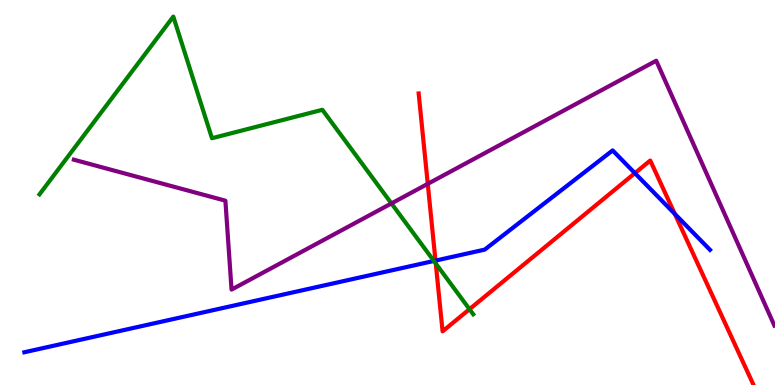[{'lines': ['blue', 'red'], 'intersections': [{'x': 5.62, 'y': 3.23}, {'x': 8.19, 'y': 5.5}, {'x': 8.71, 'y': 4.44}]}, {'lines': ['green', 'red'], 'intersections': [{'x': 5.62, 'y': 3.16}, {'x': 6.06, 'y': 1.97}]}, {'lines': ['purple', 'red'], 'intersections': [{'x': 5.52, 'y': 5.22}]}, {'lines': ['blue', 'green'], 'intersections': [{'x': 5.6, 'y': 3.22}]}, {'lines': ['blue', 'purple'], 'intersections': []}, {'lines': ['green', 'purple'], 'intersections': [{'x': 5.05, 'y': 4.72}]}]